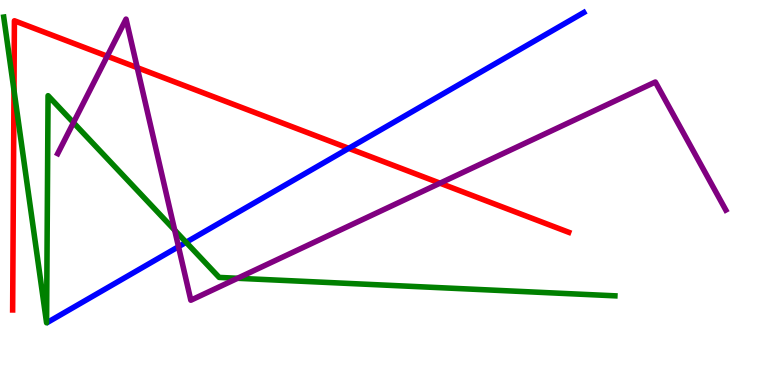[{'lines': ['blue', 'red'], 'intersections': [{'x': 4.5, 'y': 6.15}]}, {'lines': ['green', 'red'], 'intersections': [{'x': 0.18, 'y': 7.65}]}, {'lines': ['purple', 'red'], 'intersections': [{'x': 1.38, 'y': 8.54}, {'x': 1.77, 'y': 8.24}, {'x': 5.68, 'y': 5.24}]}, {'lines': ['blue', 'green'], 'intersections': [{'x': 2.4, 'y': 3.71}]}, {'lines': ['blue', 'purple'], 'intersections': [{'x': 2.3, 'y': 3.59}]}, {'lines': ['green', 'purple'], 'intersections': [{'x': 0.948, 'y': 6.81}, {'x': 2.25, 'y': 4.02}, {'x': 3.07, 'y': 2.77}]}]